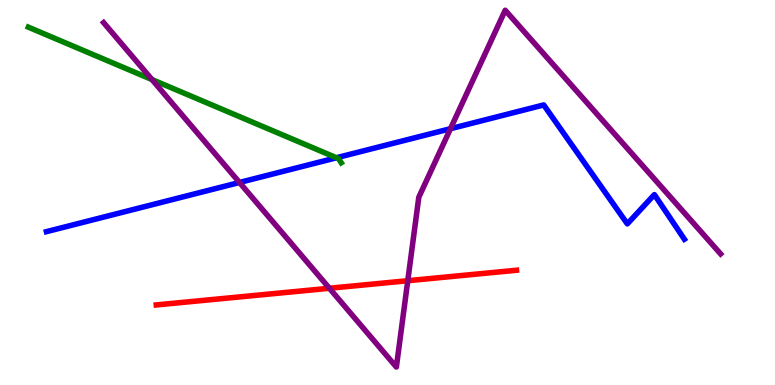[{'lines': ['blue', 'red'], 'intersections': []}, {'lines': ['green', 'red'], 'intersections': []}, {'lines': ['purple', 'red'], 'intersections': [{'x': 4.25, 'y': 2.51}, {'x': 5.26, 'y': 2.71}]}, {'lines': ['blue', 'green'], 'intersections': [{'x': 4.34, 'y': 5.9}]}, {'lines': ['blue', 'purple'], 'intersections': [{'x': 3.09, 'y': 5.26}, {'x': 5.81, 'y': 6.66}]}, {'lines': ['green', 'purple'], 'intersections': [{'x': 1.96, 'y': 7.93}]}]